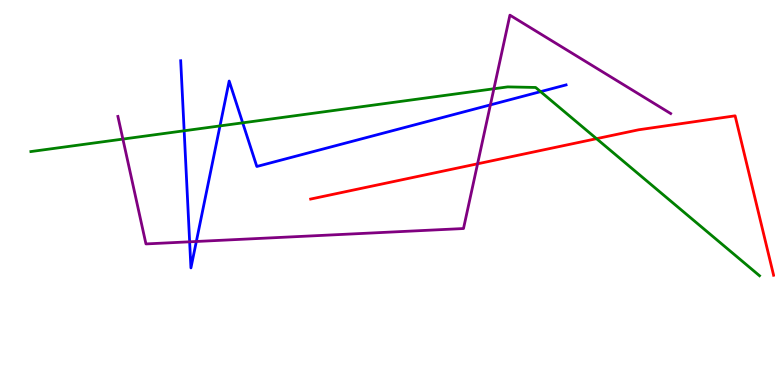[{'lines': ['blue', 'red'], 'intersections': []}, {'lines': ['green', 'red'], 'intersections': [{'x': 7.7, 'y': 6.4}]}, {'lines': ['purple', 'red'], 'intersections': [{'x': 6.16, 'y': 5.75}]}, {'lines': ['blue', 'green'], 'intersections': [{'x': 2.38, 'y': 6.6}, {'x': 2.84, 'y': 6.73}, {'x': 3.13, 'y': 6.81}, {'x': 6.98, 'y': 7.62}]}, {'lines': ['blue', 'purple'], 'intersections': [{'x': 2.45, 'y': 3.72}, {'x': 2.53, 'y': 3.73}, {'x': 6.33, 'y': 7.28}]}, {'lines': ['green', 'purple'], 'intersections': [{'x': 1.59, 'y': 6.39}, {'x': 6.37, 'y': 7.69}]}]